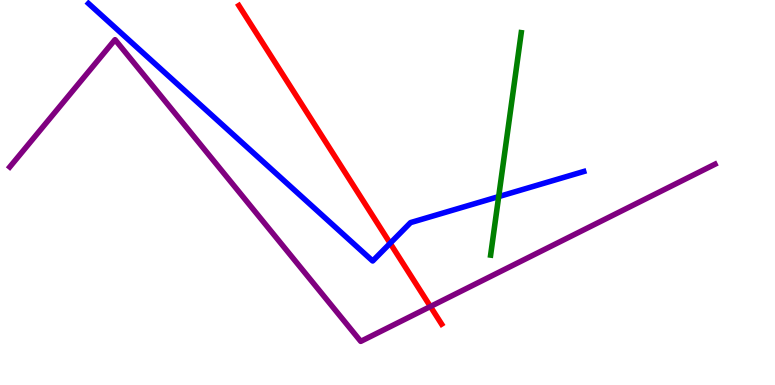[{'lines': ['blue', 'red'], 'intersections': [{'x': 5.03, 'y': 3.68}]}, {'lines': ['green', 'red'], 'intersections': []}, {'lines': ['purple', 'red'], 'intersections': [{'x': 5.55, 'y': 2.04}]}, {'lines': ['blue', 'green'], 'intersections': [{'x': 6.43, 'y': 4.89}]}, {'lines': ['blue', 'purple'], 'intersections': []}, {'lines': ['green', 'purple'], 'intersections': []}]